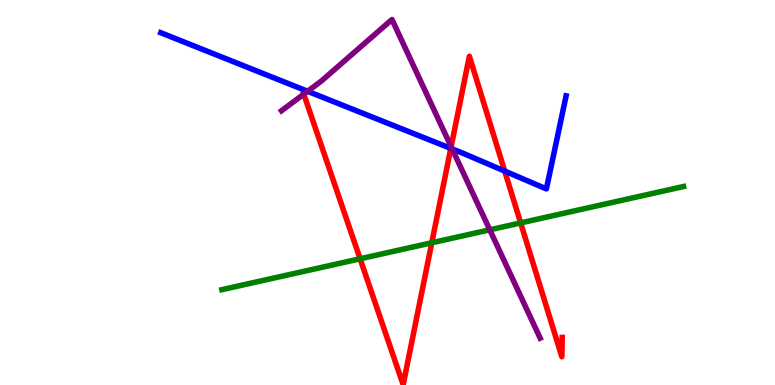[{'lines': ['blue', 'red'], 'intersections': [{'x': 5.82, 'y': 6.15}, {'x': 6.51, 'y': 5.56}]}, {'lines': ['green', 'red'], 'intersections': [{'x': 4.65, 'y': 3.28}, {'x': 5.57, 'y': 3.69}, {'x': 6.72, 'y': 4.21}]}, {'lines': ['purple', 'red'], 'intersections': [{'x': 3.92, 'y': 7.55}, {'x': 5.82, 'y': 6.19}]}, {'lines': ['blue', 'green'], 'intersections': []}, {'lines': ['blue', 'purple'], 'intersections': [{'x': 3.97, 'y': 7.63}, {'x': 5.83, 'y': 6.13}]}, {'lines': ['green', 'purple'], 'intersections': [{'x': 6.32, 'y': 4.03}]}]